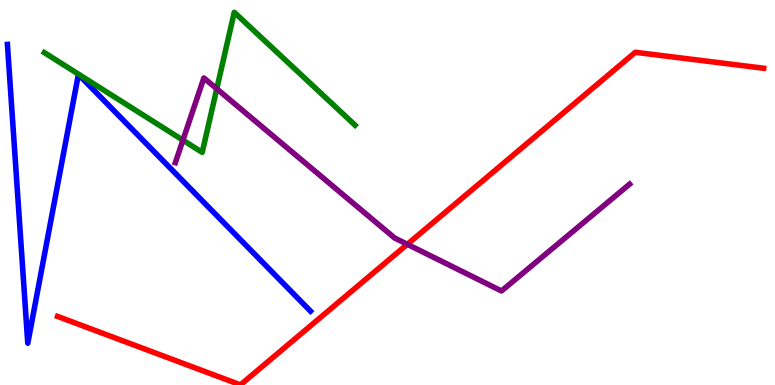[{'lines': ['blue', 'red'], 'intersections': []}, {'lines': ['green', 'red'], 'intersections': []}, {'lines': ['purple', 'red'], 'intersections': [{'x': 5.26, 'y': 3.65}]}, {'lines': ['blue', 'green'], 'intersections': []}, {'lines': ['blue', 'purple'], 'intersections': []}, {'lines': ['green', 'purple'], 'intersections': [{'x': 2.36, 'y': 6.36}, {'x': 2.8, 'y': 7.69}]}]